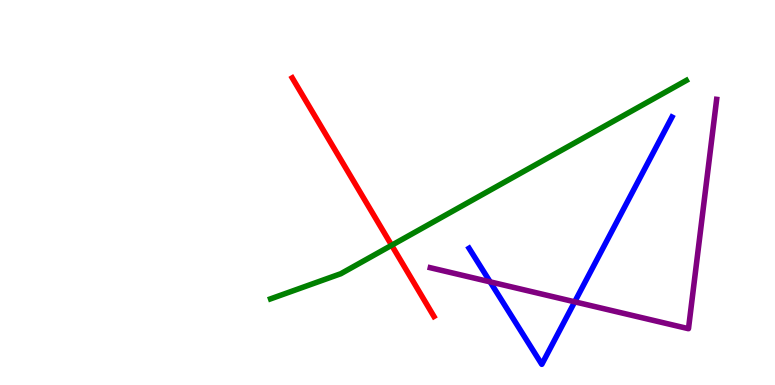[{'lines': ['blue', 'red'], 'intersections': []}, {'lines': ['green', 'red'], 'intersections': [{'x': 5.05, 'y': 3.63}]}, {'lines': ['purple', 'red'], 'intersections': []}, {'lines': ['blue', 'green'], 'intersections': []}, {'lines': ['blue', 'purple'], 'intersections': [{'x': 6.32, 'y': 2.68}, {'x': 7.42, 'y': 2.16}]}, {'lines': ['green', 'purple'], 'intersections': []}]